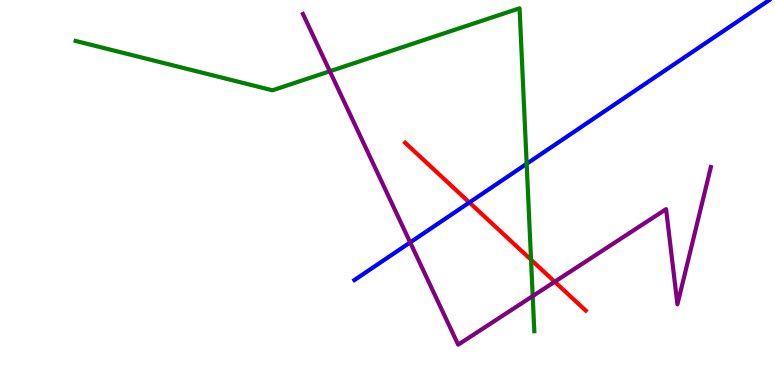[{'lines': ['blue', 'red'], 'intersections': [{'x': 6.06, 'y': 4.74}]}, {'lines': ['green', 'red'], 'intersections': [{'x': 6.85, 'y': 3.25}]}, {'lines': ['purple', 'red'], 'intersections': [{'x': 7.16, 'y': 2.68}]}, {'lines': ['blue', 'green'], 'intersections': [{'x': 6.8, 'y': 5.75}]}, {'lines': ['blue', 'purple'], 'intersections': [{'x': 5.29, 'y': 3.7}]}, {'lines': ['green', 'purple'], 'intersections': [{'x': 4.26, 'y': 8.15}, {'x': 6.87, 'y': 2.31}]}]